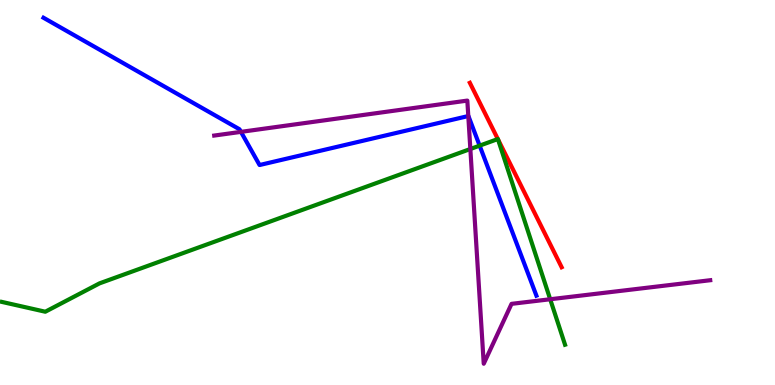[{'lines': ['blue', 'red'], 'intersections': []}, {'lines': ['green', 'red'], 'intersections': [{'x': 6.42, 'y': 6.39}, {'x': 6.43, 'y': 6.38}]}, {'lines': ['purple', 'red'], 'intersections': []}, {'lines': ['blue', 'green'], 'intersections': [{'x': 6.19, 'y': 6.22}]}, {'lines': ['blue', 'purple'], 'intersections': [{'x': 3.11, 'y': 6.57}, {'x': 6.04, 'y': 6.99}]}, {'lines': ['green', 'purple'], 'intersections': [{'x': 6.07, 'y': 6.13}, {'x': 7.1, 'y': 2.23}]}]